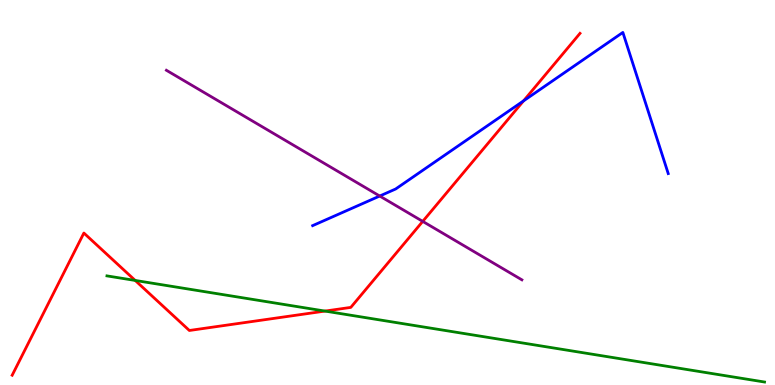[{'lines': ['blue', 'red'], 'intersections': [{'x': 6.76, 'y': 7.38}]}, {'lines': ['green', 'red'], 'intersections': [{'x': 1.74, 'y': 2.72}, {'x': 4.19, 'y': 1.92}]}, {'lines': ['purple', 'red'], 'intersections': [{'x': 5.45, 'y': 4.25}]}, {'lines': ['blue', 'green'], 'intersections': []}, {'lines': ['blue', 'purple'], 'intersections': [{'x': 4.9, 'y': 4.91}]}, {'lines': ['green', 'purple'], 'intersections': []}]